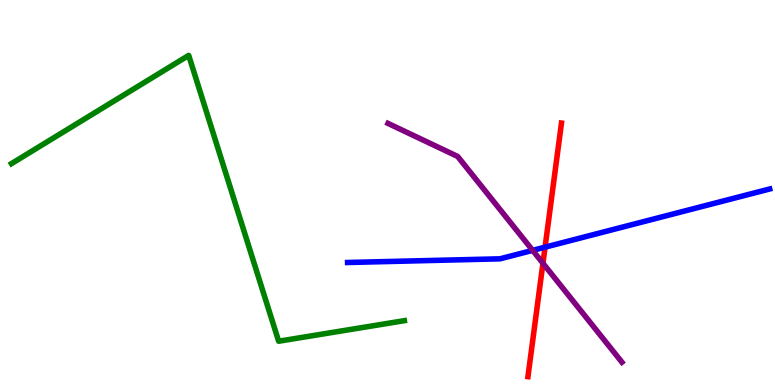[{'lines': ['blue', 'red'], 'intersections': [{'x': 7.03, 'y': 3.58}]}, {'lines': ['green', 'red'], 'intersections': []}, {'lines': ['purple', 'red'], 'intersections': [{'x': 7.01, 'y': 3.16}]}, {'lines': ['blue', 'green'], 'intersections': []}, {'lines': ['blue', 'purple'], 'intersections': [{'x': 6.87, 'y': 3.5}]}, {'lines': ['green', 'purple'], 'intersections': []}]